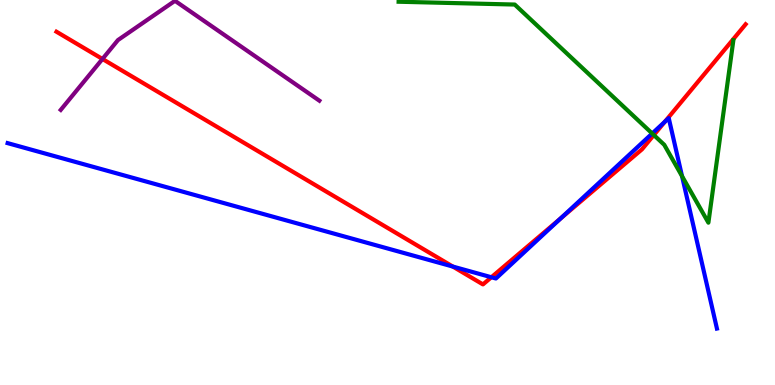[{'lines': ['blue', 'red'], 'intersections': [{'x': 5.84, 'y': 3.08}, {'x': 6.34, 'y': 2.8}, {'x': 7.24, 'y': 4.33}, {'x': 8.58, 'y': 6.84}]}, {'lines': ['green', 'red'], 'intersections': [{'x': 8.44, 'y': 6.49}]}, {'lines': ['purple', 'red'], 'intersections': [{'x': 1.32, 'y': 8.47}]}, {'lines': ['blue', 'green'], 'intersections': [{'x': 8.42, 'y': 6.53}, {'x': 8.8, 'y': 5.42}]}, {'lines': ['blue', 'purple'], 'intersections': []}, {'lines': ['green', 'purple'], 'intersections': []}]